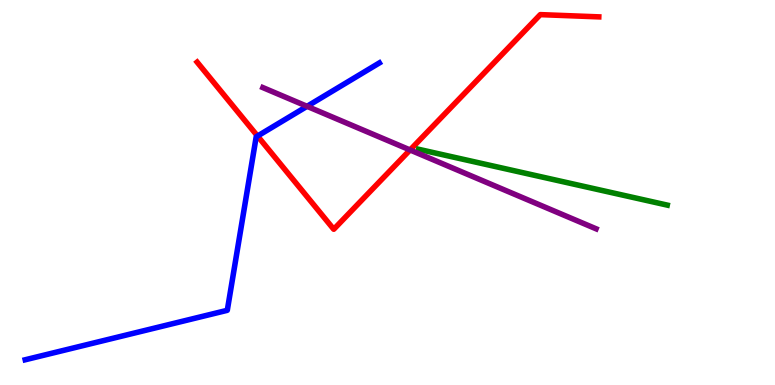[{'lines': ['blue', 'red'], 'intersections': [{'x': 3.32, 'y': 6.47}]}, {'lines': ['green', 'red'], 'intersections': []}, {'lines': ['purple', 'red'], 'intersections': [{'x': 5.29, 'y': 6.1}]}, {'lines': ['blue', 'green'], 'intersections': []}, {'lines': ['blue', 'purple'], 'intersections': [{'x': 3.96, 'y': 7.24}]}, {'lines': ['green', 'purple'], 'intersections': []}]